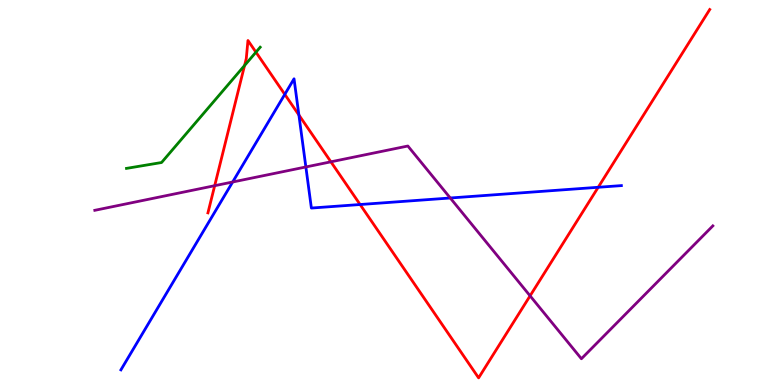[{'lines': ['blue', 'red'], 'intersections': [{'x': 3.67, 'y': 7.55}, {'x': 3.86, 'y': 7.01}, {'x': 4.65, 'y': 4.69}, {'x': 7.72, 'y': 5.14}]}, {'lines': ['green', 'red'], 'intersections': [{'x': 3.16, 'y': 8.3}, {'x': 3.3, 'y': 8.64}]}, {'lines': ['purple', 'red'], 'intersections': [{'x': 2.77, 'y': 5.18}, {'x': 4.27, 'y': 5.8}, {'x': 6.84, 'y': 2.32}]}, {'lines': ['blue', 'green'], 'intersections': []}, {'lines': ['blue', 'purple'], 'intersections': [{'x': 3.0, 'y': 5.27}, {'x': 3.95, 'y': 5.66}, {'x': 5.81, 'y': 4.86}]}, {'lines': ['green', 'purple'], 'intersections': []}]